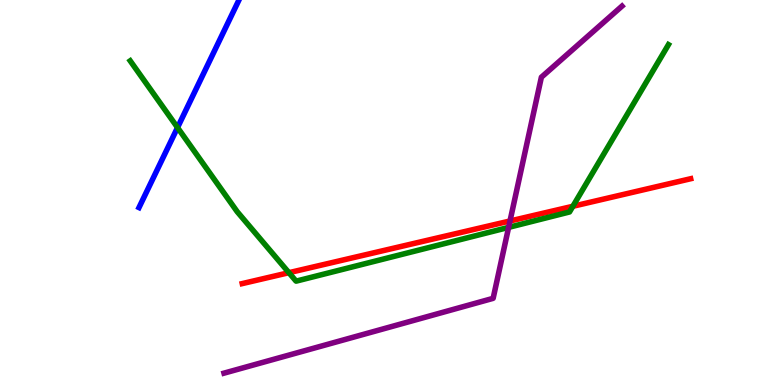[{'lines': ['blue', 'red'], 'intersections': []}, {'lines': ['green', 'red'], 'intersections': [{'x': 3.73, 'y': 2.92}, {'x': 7.39, 'y': 4.64}]}, {'lines': ['purple', 'red'], 'intersections': [{'x': 6.58, 'y': 4.26}]}, {'lines': ['blue', 'green'], 'intersections': [{'x': 2.29, 'y': 6.69}]}, {'lines': ['blue', 'purple'], 'intersections': []}, {'lines': ['green', 'purple'], 'intersections': [{'x': 6.56, 'y': 4.09}]}]